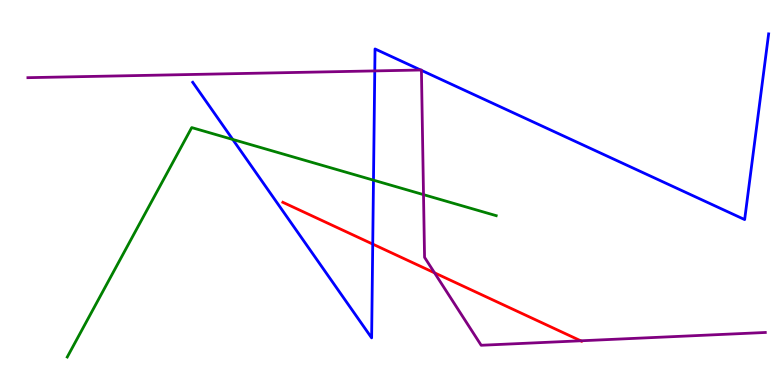[{'lines': ['blue', 'red'], 'intersections': [{'x': 4.81, 'y': 3.66}]}, {'lines': ['green', 'red'], 'intersections': []}, {'lines': ['purple', 'red'], 'intersections': [{'x': 5.61, 'y': 2.91}, {'x': 7.49, 'y': 1.15}]}, {'lines': ['blue', 'green'], 'intersections': [{'x': 3.0, 'y': 6.38}, {'x': 4.82, 'y': 5.32}]}, {'lines': ['blue', 'purple'], 'intersections': [{'x': 4.84, 'y': 8.16}, {'x': 5.43, 'y': 8.18}, {'x': 5.44, 'y': 8.17}]}, {'lines': ['green', 'purple'], 'intersections': [{'x': 5.46, 'y': 4.94}]}]